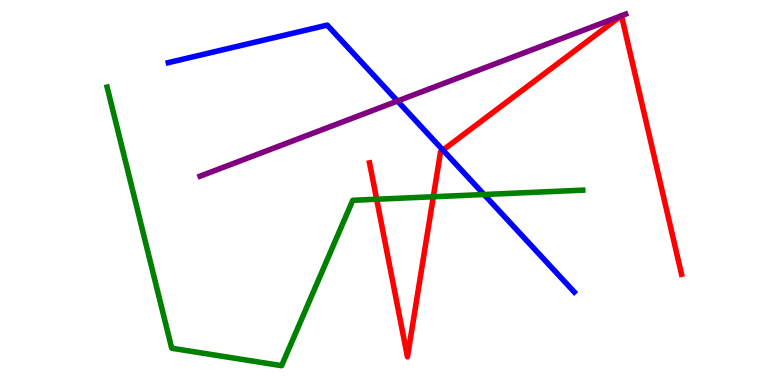[{'lines': ['blue', 'red'], 'intersections': [{'x': 5.72, 'y': 6.1}]}, {'lines': ['green', 'red'], 'intersections': [{'x': 4.86, 'y': 4.82}, {'x': 5.59, 'y': 4.89}]}, {'lines': ['purple', 'red'], 'intersections': [{'x': 8.01, 'y': 9.59}, {'x': 8.02, 'y': 9.59}]}, {'lines': ['blue', 'green'], 'intersections': [{'x': 6.25, 'y': 4.95}]}, {'lines': ['blue', 'purple'], 'intersections': [{'x': 5.13, 'y': 7.38}]}, {'lines': ['green', 'purple'], 'intersections': []}]